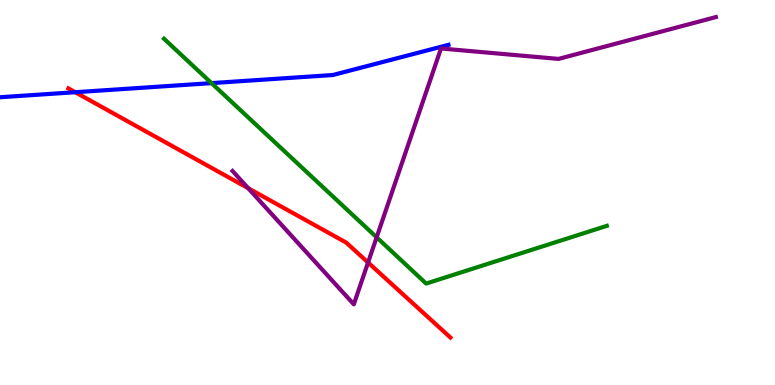[{'lines': ['blue', 'red'], 'intersections': [{'x': 0.971, 'y': 7.6}]}, {'lines': ['green', 'red'], 'intersections': []}, {'lines': ['purple', 'red'], 'intersections': [{'x': 3.2, 'y': 5.11}, {'x': 4.75, 'y': 3.18}]}, {'lines': ['blue', 'green'], 'intersections': [{'x': 2.73, 'y': 7.84}]}, {'lines': ['blue', 'purple'], 'intersections': []}, {'lines': ['green', 'purple'], 'intersections': [{'x': 4.86, 'y': 3.84}]}]